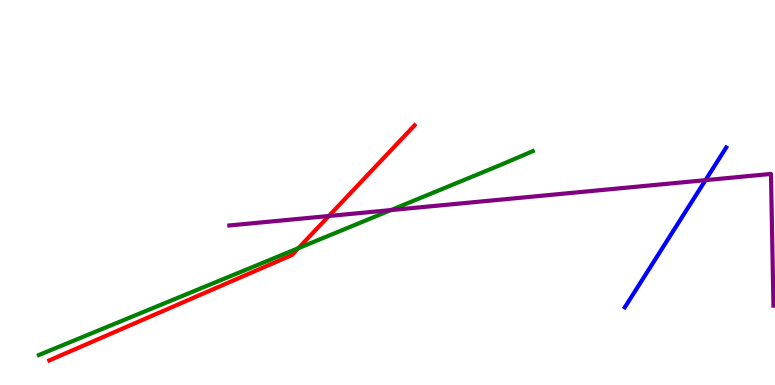[{'lines': ['blue', 'red'], 'intersections': []}, {'lines': ['green', 'red'], 'intersections': [{'x': 3.85, 'y': 3.55}]}, {'lines': ['purple', 'red'], 'intersections': [{'x': 4.24, 'y': 4.39}]}, {'lines': ['blue', 'green'], 'intersections': []}, {'lines': ['blue', 'purple'], 'intersections': [{'x': 9.1, 'y': 5.32}]}, {'lines': ['green', 'purple'], 'intersections': [{'x': 5.04, 'y': 4.54}]}]